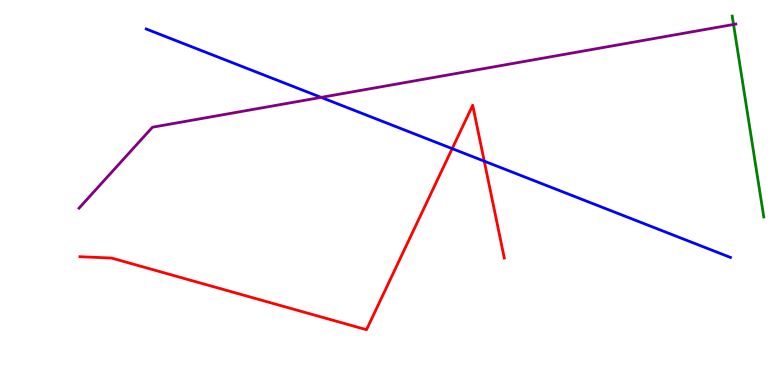[{'lines': ['blue', 'red'], 'intersections': [{'x': 5.83, 'y': 6.14}, {'x': 6.25, 'y': 5.81}]}, {'lines': ['green', 'red'], 'intersections': []}, {'lines': ['purple', 'red'], 'intersections': []}, {'lines': ['blue', 'green'], 'intersections': []}, {'lines': ['blue', 'purple'], 'intersections': [{'x': 4.14, 'y': 7.47}]}, {'lines': ['green', 'purple'], 'intersections': [{'x': 9.47, 'y': 9.36}]}]